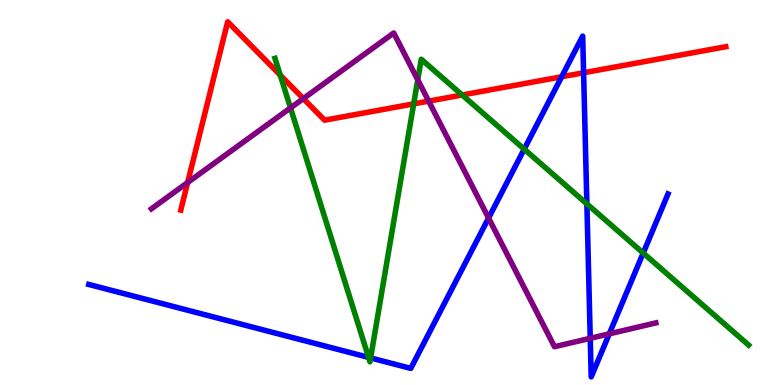[{'lines': ['blue', 'red'], 'intersections': [{'x': 7.25, 'y': 8.01}, {'x': 7.53, 'y': 8.11}]}, {'lines': ['green', 'red'], 'intersections': [{'x': 3.62, 'y': 8.05}, {'x': 5.34, 'y': 7.3}, {'x': 5.96, 'y': 7.53}]}, {'lines': ['purple', 'red'], 'intersections': [{'x': 2.42, 'y': 5.26}, {'x': 3.91, 'y': 7.44}, {'x': 5.53, 'y': 7.37}]}, {'lines': ['blue', 'green'], 'intersections': [{'x': 4.76, 'y': 0.717}, {'x': 4.78, 'y': 0.703}, {'x': 6.76, 'y': 6.13}, {'x': 7.57, 'y': 4.7}, {'x': 8.3, 'y': 3.43}]}, {'lines': ['blue', 'purple'], 'intersections': [{'x': 6.3, 'y': 4.34}, {'x': 7.62, 'y': 1.21}, {'x': 7.86, 'y': 1.33}]}, {'lines': ['green', 'purple'], 'intersections': [{'x': 3.75, 'y': 7.2}, {'x': 5.39, 'y': 7.93}]}]